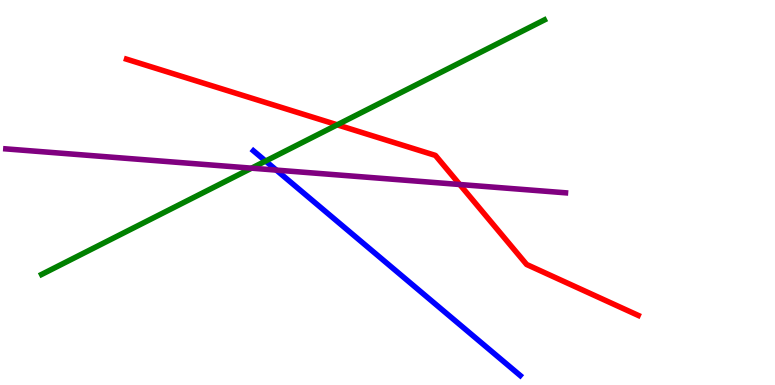[{'lines': ['blue', 'red'], 'intersections': []}, {'lines': ['green', 'red'], 'intersections': [{'x': 4.35, 'y': 6.76}]}, {'lines': ['purple', 'red'], 'intersections': [{'x': 5.93, 'y': 5.21}]}, {'lines': ['blue', 'green'], 'intersections': [{'x': 3.43, 'y': 5.82}]}, {'lines': ['blue', 'purple'], 'intersections': [{'x': 3.57, 'y': 5.58}]}, {'lines': ['green', 'purple'], 'intersections': [{'x': 3.25, 'y': 5.63}]}]